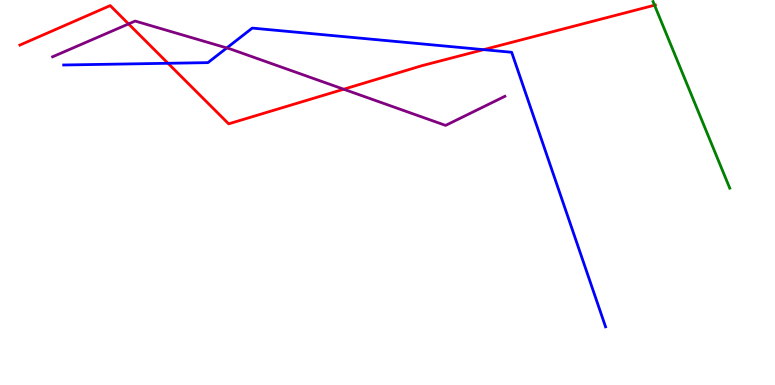[{'lines': ['blue', 'red'], 'intersections': [{'x': 2.17, 'y': 8.36}, {'x': 6.24, 'y': 8.71}]}, {'lines': ['green', 'red'], 'intersections': [{'x': 8.45, 'y': 9.86}]}, {'lines': ['purple', 'red'], 'intersections': [{'x': 1.66, 'y': 9.38}, {'x': 4.43, 'y': 7.68}]}, {'lines': ['blue', 'green'], 'intersections': []}, {'lines': ['blue', 'purple'], 'intersections': [{'x': 2.93, 'y': 8.75}]}, {'lines': ['green', 'purple'], 'intersections': []}]